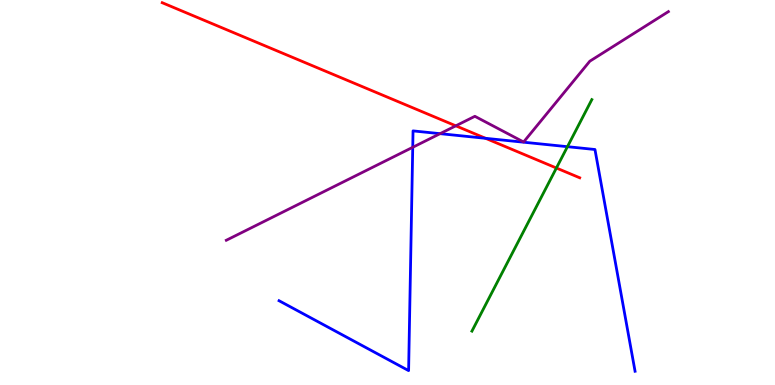[{'lines': ['blue', 'red'], 'intersections': [{'x': 6.27, 'y': 6.41}]}, {'lines': ['green', 'red'], 'intersections': [{'x': 7.18, 'y': 5.64}]}, {'lines': ['purple', 'red'], 'intersections': [{'x': 5.88, 'y': 6.73}]}, {'lines': ['blue', 'green'], 'intersections': [{'x': 7.32, 'y': 6.19}]}, {'lines': ['blue', 'purple'], 'intersections': [{'x': 5.33, 'y': 6.17}, {'x': 5.68, 'y': 6.53}]}, {'lines': ['green', 'purple'], 'intersections': []}]